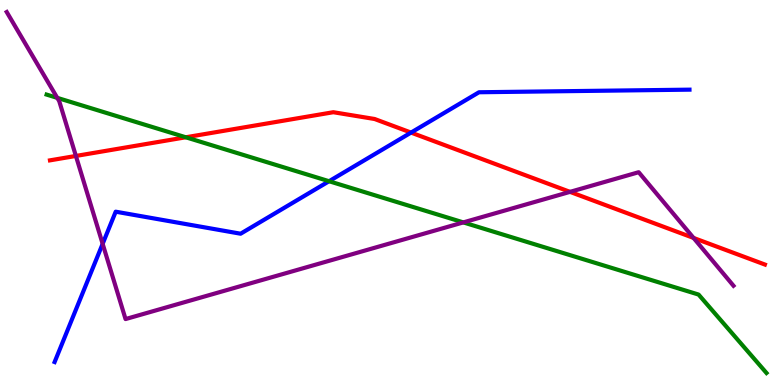[{'lines': ['blue', 'red'], 'intersections': [{'x': 5.3, 'y': 6.56}]}, {'lines': ['green', 'red'], 'intersections': [{'x': 2.4, 'y': 6.43}]}, {'lines': ['purple', 'red'], 'intersections': [{'x': 0.979, 'y': 5.95}, {'x': 7.35, 'y': 5.02}, {'x': 8.95, 'y': 3.82}]}, {'lines': ['blue', 'green'], 'intersections': [{'x': 4.25, 'y': 5.29}]}, {'lines': ['blue', 'purple'], 'intersections': [{'x': 1.32, 'y': 3.67}]}, {'lines': ['green', 'purple'], 'intersections': [{'x': 0.739, 'y': 7.46}, {'x': 5.98, 'y': 4.22}]}]